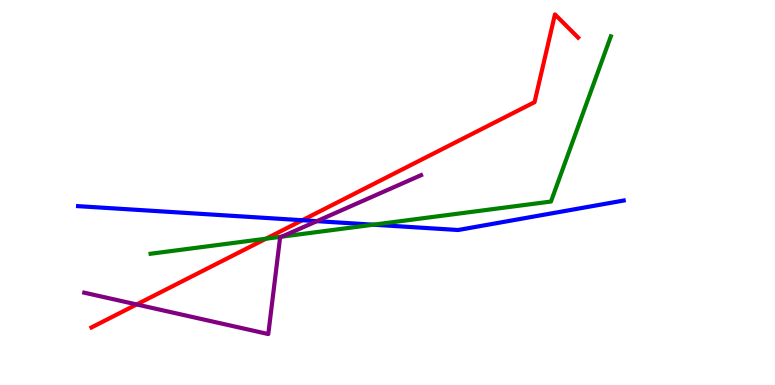[{'lines': ['blue', 'red'], 'intersections': [{'x': 3.9, 'y': 4.28}]}, {'lines': ['green', 'red'], 'intersections': [{'x': 3.43, 'y': 3.8}]}, {'lines': ['purple', 'red'], 'intersections': [{'x': 1.76, 'y': 2.09}]}, {'lines': ['blue', 'green'], 'intersections': [{'x': 4.82, 'y': 4.16}]}, {'lines': ['blue', 'purple'], 'intersections': [{'x': 4.09, 'y': 4.26}]}, {'lines': ['green', 'purple'], 'intersections': [{'x': 3.64, 'y': 3.85}]}]